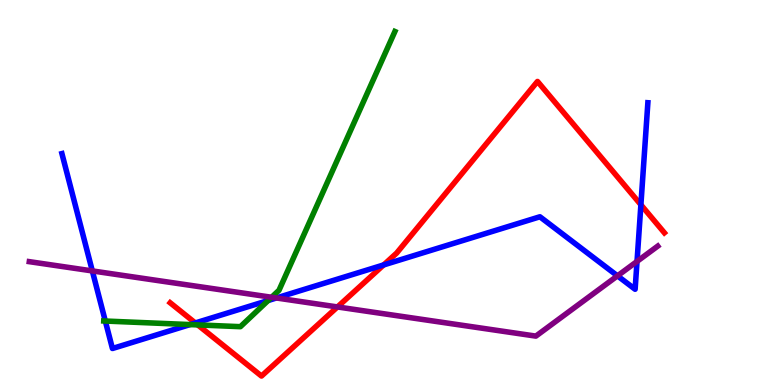[{'lines': ['blue', 'red'], 'intersections': [{'x': 2.52, 'y': 1.61}, {'x': 4.95, 'y': 3.12}, {'x': 8.27, 'y': 4.68}]}, {'lines': ['green', 'red'], 'intersections': [{'x': 2.55, 'y': 1.56}]}, {'lines': ['purple', 'red'], 'intersections': [{'x': 4.35, 'y': 2.03}]}, {'lines': ['blue', 'green'], 'intersections': [{'x': 1.36, 'y': 1.66}, {'x': 2.45, 'y': 1.57}, {'x': 3.46, 'y': 2.19}]}, {'lines': ['blue', 'purple'], 'intersections': [{'x': 1.19, 'y': 2.96}, {'x': 3.57, 'y': 2.26}, {'x': 7.97, 'y': 2.84}, {'x': 8.22, 'y': 3.21}]}, {'lines': ['green', 'purple'], 'intersections': [{'x': 3.5, 'y': 2.28}]}]